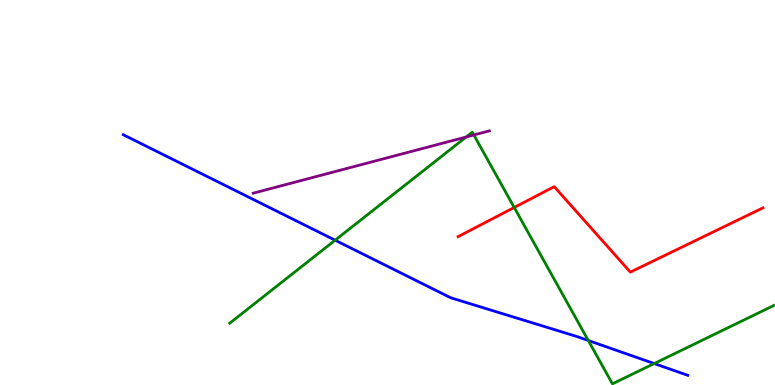[{'lines': ['blue', 'red'], 'intersections': []}, {'lines': ['green', 'red'], 'intersections': [{'x': 6.64, 'y': 4.61}]}, {'lines': ['purple', 'red'], 'intersections': []}, {'lines': ['blue', 'green'], 'intersections': [{'x': 4.32, 'y': 3.76}, {'x': 7.59, 'y': 1.16}, {'x': 8.44, 'y': 0.557}]}, {'lines': ['blue', 'purple'], 'intersections': []}, {'lines': ['green', 'purple'], 'intersections': [{'x': 6.02, 'y': 6.44}, {'x': 6.11, 'y': 6.49}]}]